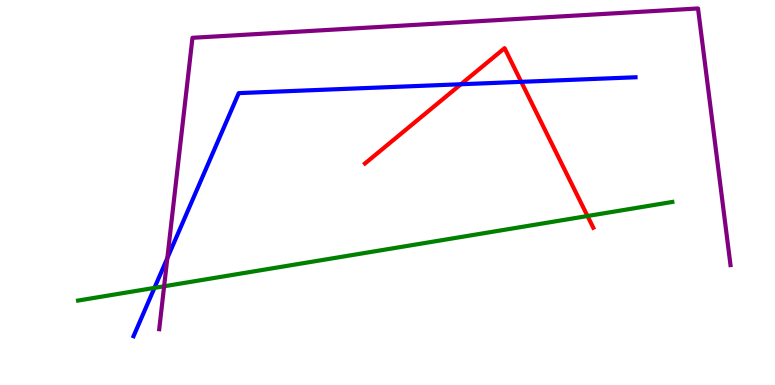[{'lines': ['blue', 'red'], 'intersections': [{'x': 5.95, 'y': 7.81}, {'x': 6.73, 'y': 7.87}]}, {'lines': ['green', 'red'], 'intersections': [{'x': 7.58, 'y': 4.39}]}, {'lines': ['purple', 'red'], 'intersections': []}, {'lines': ['blue', 'green'], 'intersections': [{'x': 1.99, 'y': 2.52}]}, {'lines': ['blue', 'purple'], 'intersections': [{'x': 2.16, 'y': 3.3}]}, {'lines': ['green', 'purple'], 'intersections': [{'x': 2.12, 'y': 2.56}]}]